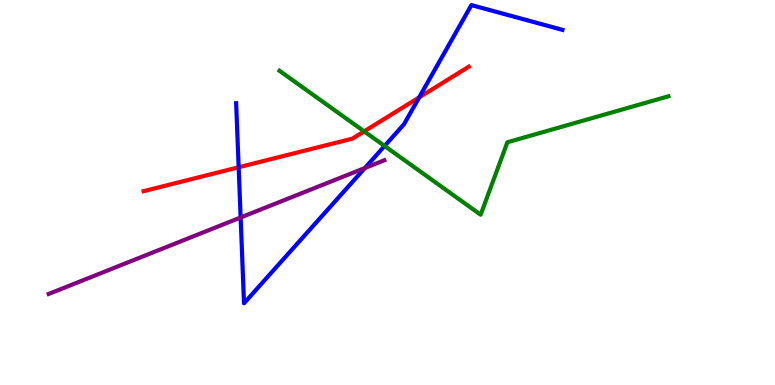[{'lines': ['blue', 'red'], 'intersections': [{'x': 3.08, 'y': 5.66}, {'x': 5.41, 'y': 7.47}]}, {'lines': ['green', 'red'], 'intersections': [{'x': 4.7, 'y': 6.59}]}, {'lines': ['purple', 'red'], 'intersections': []}, {'lines': ['blue', 'green'], 'intersections': [{'x': 4.96, 'y': 6.21}]}, {'lines': ['blue', 'purple'], 'intersections': [{'x': 3.1, 'y': 4.35}, {'x': 4.71, 'y': 5.64}]}, {'lines': ['green', 'purple'], 'intersections': []}]